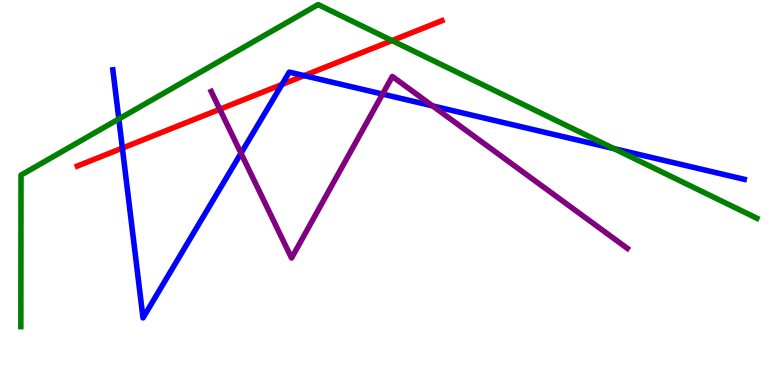[{'lines': ['blue', 'red'], 'intersections': [{'x': 1.58, 'y': 6.15}, {'x': 3.64, 'y': 7.81}, {'x': 3.92, 'y': 8.04}]}, {'lines': ['green', 'red'], 'intersections': [{'x': 5.06, 'y': 8.95}]}, {'lines': ['purple', 'red'], 'intersections': [{'x': 2.84, 'y': 7.16}]}, {'lines': ['blue', 'green'], 'intersections': [{'x': 1.53, 'y': 6.91}, {'x': 7.92, 'y': 6.14}]}, {'lines': ['blue', 'purple'], 'intersections': [{'x': 3.11, 'y': 6.02}, {'x': 4.94, 'y': 7.56}, {'x': 5.58, 'y': 7.25}]}, {'lines': ['green', 'purple'], 'intersections': []}]